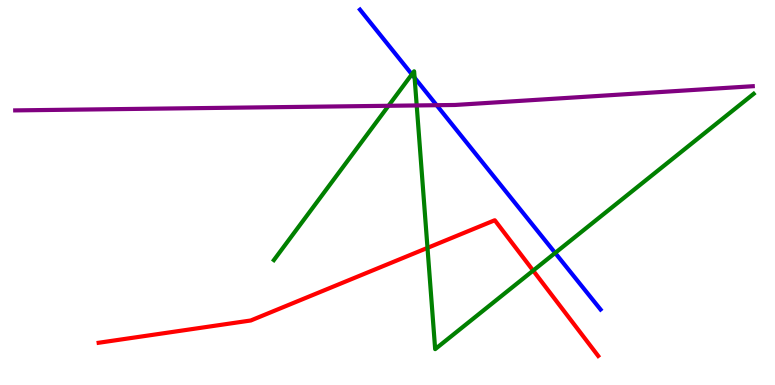[{'lines': ['blue', 'red'], 'intersections': []}, {'lines': ['green', 'red'], 'intersections': [{'x': 5.52, 'y': 3.56}, {'x': 6.88, 'y': 2.97}]}, {'lines': ['purple', 'red'], 'intersections': []}, {'lines': ['blue', 'green'], 'intersections': [{'x': 5.31, 'y': 8.07}, {'x': 5.35, 'y': 7.98}, {'x': 7.16, 'y': 3.43}]}, {'lines': ['blue', 'purple'], 'intersections': [{'x': 5.63, 'y': 7.27}]}, {'lines': ['green', 'purple'], 'intersections': [{'x': 5.01, 'y': 7.25}, {'x': 5.38, 'y': 7.26}]}]